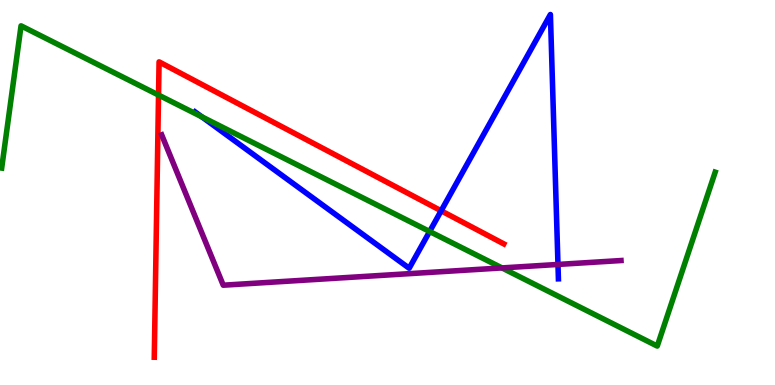[{'lines': ['blue', 'red'], 'intersections': [{'x': 5.69, 'y': 4.52}]}, {'lines': ['green', 'red'], 'intersections': [{'x': 2.05, 'y': 7.53}]}, {'lines': ['purple', 'red'], 'intersections': []}, {'lines': ['blue', 'green'], 'intersections': [{'x': 2.6, 'y': 6.96}, {'x': 5.54, 'y': 3.99}]}, {'lines': ['blue', 'purple'], 'intersections': [{'x': 7.2, 'y': 3.13}]}, {'lines': ['green', 'purple'], 'intersections': [{'x': 6.48, 'y': 3.04}]}]